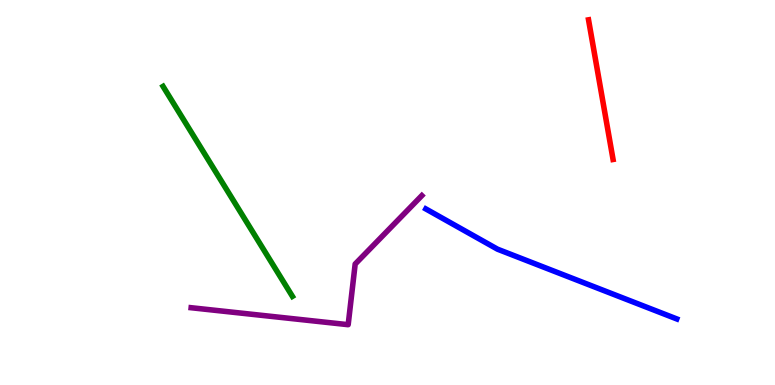[{'lines': ['blue', 'red'], 'intersections': []}, {'lines': ['green', 'red'], 'intersections': []}, {'lines': ['purple', 'red'], 'intersections': []}, {'lines': ['blue', 'green'], 'intersections': []}, {'lines': ['blue', 'purple'], 'intersections': []}, {'lines': ['green', 'purple'], 'intersections': []}]